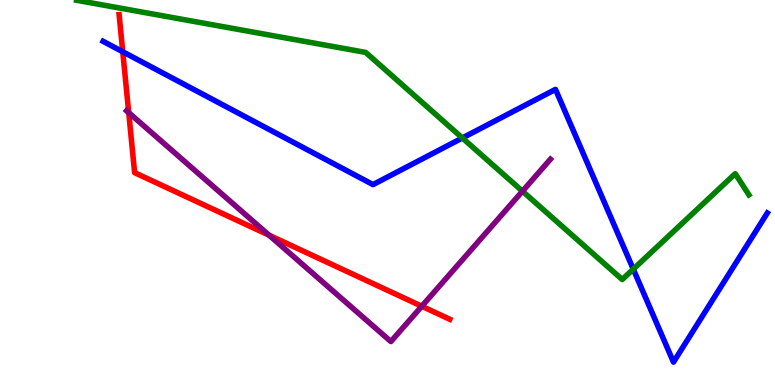[{'lines': ['blue', 'red'], 'intersections': [{'x': 1.58, 'y': 8.66}]}, {'lines': ['green', 'red'], 'intersections': []}, {'lines': ['purple', 'red'], 'intersections': [{'x': 1.66, 'y': 7.07}, {'x': 3.47, 'y': 3.89}, {'x': 5.44, 'y': 2.05}]}, {'lines': ['blue', 'green'], 'intersections': [{'x': 5.97, 'y': 6.42}, {'x': 8.17, 'y': 3.01}]}, {'lines': ['blue', 'purple'], 'intersections': []}, {'lines': ['green', 'purple'], 'intersections': [{'x': 6.74, 'y': 5.03}]}]